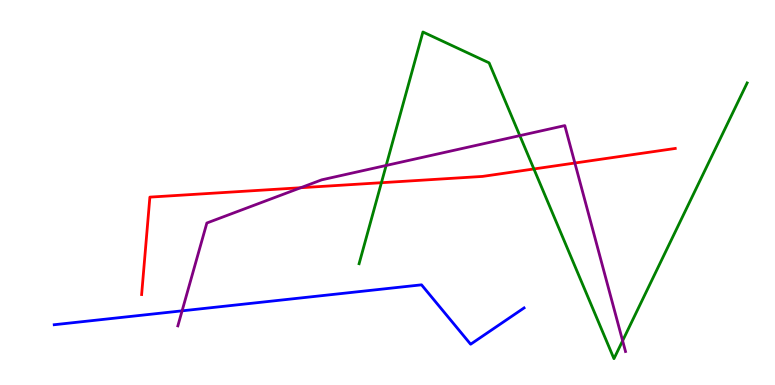[{'lines': ['blue', 'red'], 'intersections': []}, {'lines': ['green', 'red'], 'intersections': [{'x': 4.92, 'y': 5.25}, {'x': 6.89, 'y': 5.61}]}, {'lines': ['purple', 'red'], 'intersections': [{'x': 3.88, 'y': 5.12}, {'x': 7.42, 'y': 5.77}]}, {'lines': ['blue', 'green'], 'intersections': []}, {'lines': ['blue', 'purple'], 'intersections': [{'x': 2.35, 'y': 1.93}]}, {'lines': ['green', 'purple'], 'intersections': [{'x': 4.98, 'y': 5.7}, {'x': 6.71, 'y': 6.48}, {'x': 8.03, 'y': 1.15}]}]